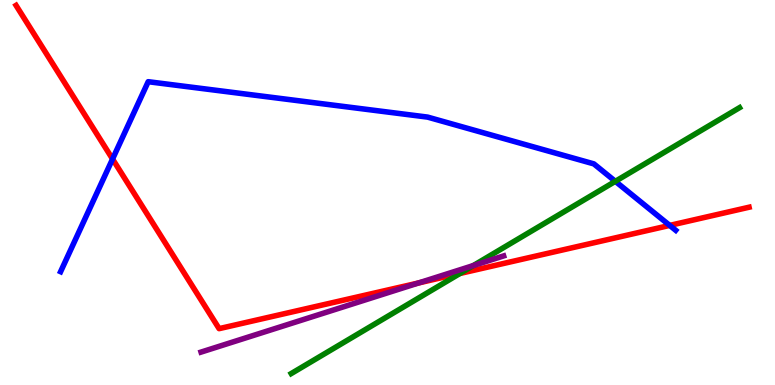[{'lines': ['blue', 'red'], 'intersections': [{'x': 1.45, 'y': 5.87}, {'x': 8.64, 'y': 4.15}]}, {'lines': ['green', 'red'], 'intersections': [{'x': 5.94, 'y': 2.9}]}, {'lines': ['purple', 'red'], 'intersections': [{'x': 5.4, 'y': 2.65}]}, {'lines': ['blue', 'green'], 'intersections': [{'x': 7.94, 'y': 5.29}]}, {'lines': ['blue', 'purple'], 'intersections': []}, {'lines': ['green', 'purple'], 'intersections': [{'x': 6.11, 'y': 3.1}]}]